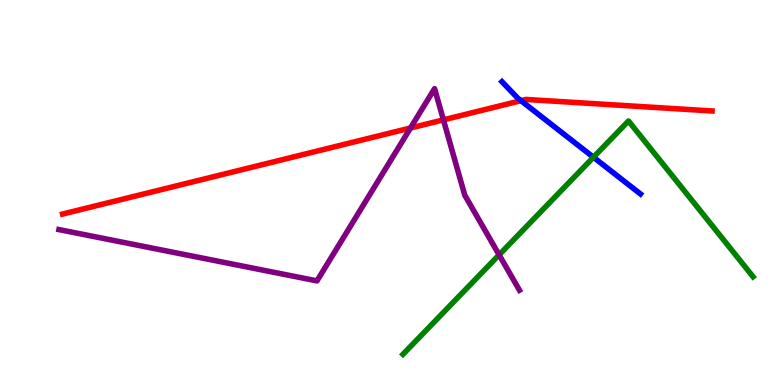[{'lines': ['blue', 'red'], 'intersections': [{'x': 6.72, 'y': 7.39}]}, {'lines': ['green', 'red'], 'intersections': []}, {'lines': ['purple', 'red'], 'intersections': [{'x': 5.3, 'y': 6.68}, {'x': 5.72, 'y': 6.89}]}, {'lines': ['blue', 'green'], 'intersections': [{'x': 7.66, 'y': 5.92}]}, {'lines': ['blue', 'purple'], 'intersections': []}, {'lines': ['green', 'purple'], 'intersections': [{'x': 6.44, 'y': 3.38}]}]